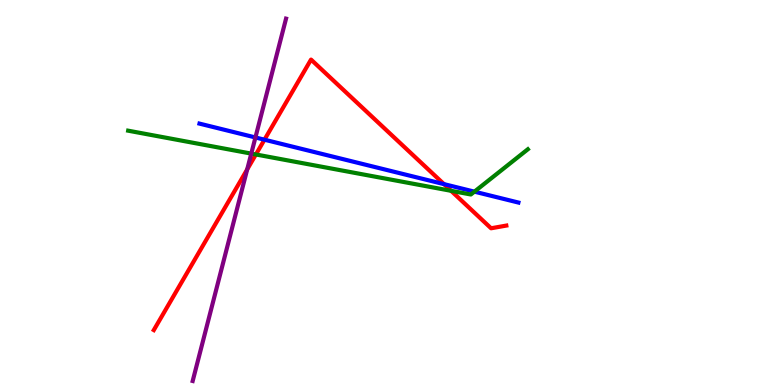[{'lines': ['blue', 'red'], 'intersections': [{'x': 3.41, 'y': 6.37}, {'x': 5.73, 'y': 5.22}]}, {'lines': ['green', 'red'], 'intersections': [{'x': 3.3, 'y': 5.99}, {'x': 5.82, 'y': 5.04}]}, {'lines': ['purple', 'red'], 'intersections': [{'x': 3.19, 'y': 5.6}]}, {'lines': ['blue', 'green'], 'intersections': [{'x': 6.12, 'y': 5.02}]}, {'lines': ['blue', 'purple'], 'intersections': [{'x': 3.3, 'y': 6.43}]}, {'lines': ['green', 'purple'], 'intersections': [{'x': 3.24, 'y': 6.01}]}]